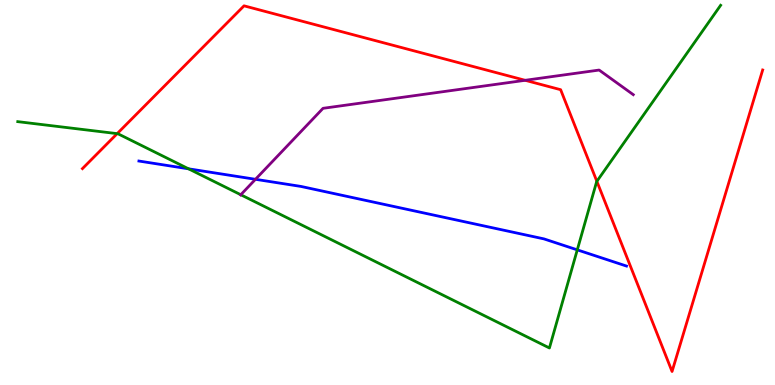[{'lines': ['blue', 'red'], 'intersections': []}, {'lines': ['green', 'red'], 'intersections': [{'x': 1.51, 'y': 6.53}, {'x': 7.7, 'y': 5.29}]}, {'lines': ['purple', 'red'], 'intersections': [{'x': 6.78, 'y': 7.91}]}, {'lines': ['blue', 'green'], 'intersections': [{'x': 2.43, 'y': 5.62}, {'x': 7.45, 'y': 3.51}]}, {'lines': ['blue', 'purple'], 'intersections': [{'x': 3.3, 'y': 5.34}]}, {'lines': ['green', 'purple'], 'intersections': [{'x': 3.11, 'y': 4.94}]}]